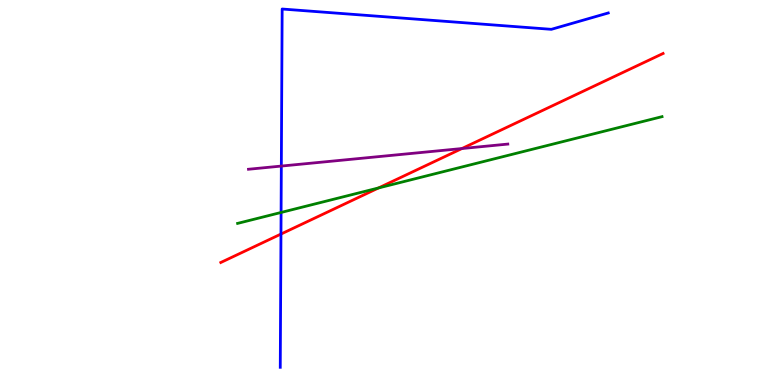[{'lines': ['blue', 'red'], 'intersections': [{'x': 3.63, 'y': 3.92}]}, {'lines': ['green', 'red'], 'intersections': [{'x': 4.88, 'y': 5.12}]}, {'lines': ['purple', 'red'], 'intersections': [{'x': 5.96, 'y': 6.14}]}, {'lines': ['blue', 'green'], 'intersections': [{'x': 3.63, 'y': 4.48}]}, {'lines': ['blue', 'purple'], 'intersections': [{'x': 3.63, 'y': 5.69}]}, {'lines': ['green', 'purple'], 'intersections': []}]